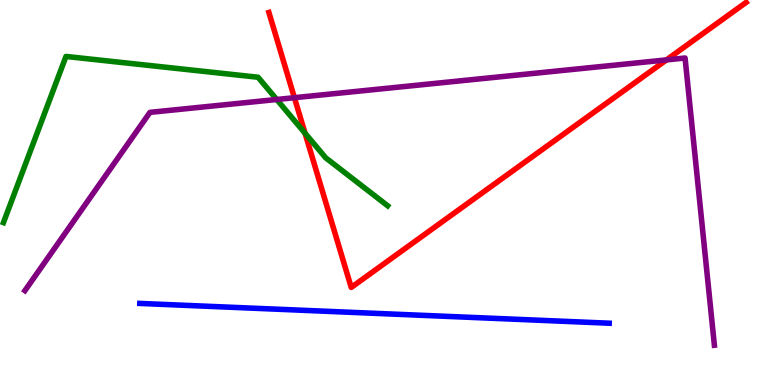[{'lines': ['blue', 'red'], 'intersections': []}, {'lines': ['green', 'red'], 'intersections': [{'x': 3.94, 'y': 6.54}]}, {'lines': ['purple', 'red'], 'intersections': [{'x': 3.8, 'y': 7.46}, {'x': 8.6, 'y': 8.44}]}, {'lines': ['blue', 'green'], 'intersections': []}, {'lines': ['blue', 'purple'], 'intersections': []}, {'lines': ['green', 'purple'], 'intersections': [{'x': 3.57, 'y': 7.42}]}]